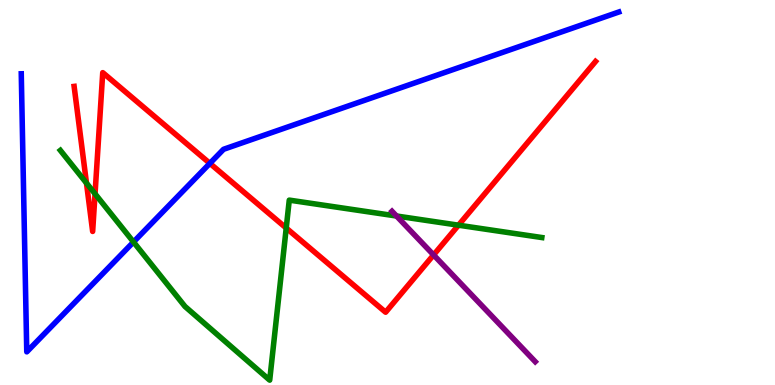[{'lines': ['blue', 'red'], 'intersections': [{'x': 2.71, 'y': 5.76}]}, {'lines': ['green', 'red'], 'intersections': [{'x': 1.12, 'y': 5.24}, {'x': 1.23, 'y': 4.97}, {'x': 3.69, 'y': 4.08}, {'x': 5.92, 'y': 4.15}]}, {'lines': ['purple', 'red'], 'intersections': [{'x': 5.59, 'y': 3.38}]}, {'lines': ['blue', 'green'], 'intersections': [{'x': 1.72, 'y': 3.71}]}, {'lines': ['blue', 'purple'], 'intersections': []}, {'lines': ['green', 'purple'], 'intersections': [{'x': 5.12, 'y': 4.39}]}]